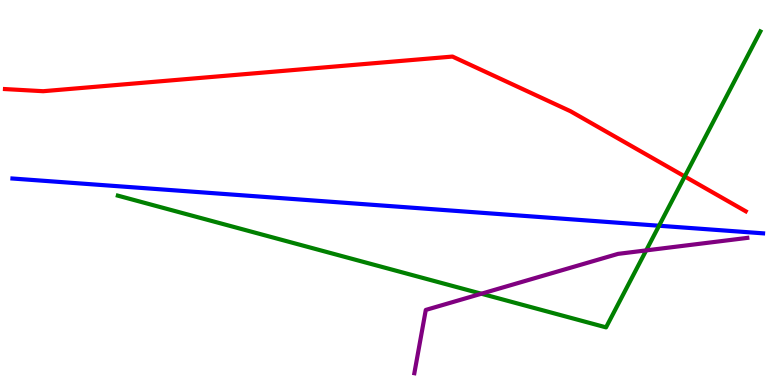[{'lines': ['blue', 'red'], 'intersections': []}, {'lines': ['green', 'red'], 'intersections': [{'x': 8.84, 'y': 5.42}]}, {'lines': ['purple', 'red'], 'intersections': []}, {'lines': ['blue', 'green'], 'intersections': [{'x': 8.5, 'y': 4.14}]}, {'lines': ['blue', 'purple'], 'intersections': []}, {'lines': ['green', 'purple'], 'intersections': [{'x': 6.21, 'y': 2.37}, {'x': 8.34, 'y': 3.5}]}]